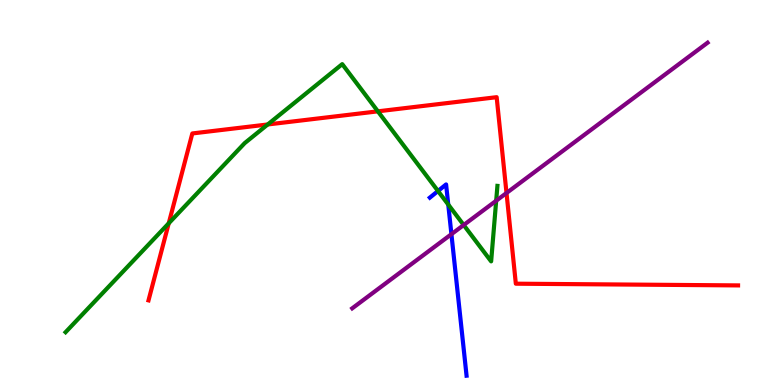[{'lines': ['blue', 'red'], 'intersections': []}, {'lines': ['green', 'red'], 'intersections': [{'x': 2.18, 'y': 4.2}, {'x': 3.45, 'y': 6.77}, {'x': 4.88, 'y': 7.11}]}, {'lines': ['purple', 'red'], 'intersections': [{'x': 6.54, 'y': 4.99}]}, {'lines': ['blue', 'green'], 'intersections': [{'x': 5.65, 'y': 5.04}, {'x': 5.78, 'y': 4.69}]}, {'lines': ['blue', 'purple'], 'intersections': [{'x': 5.82, 'y': 3.92}]}, {'lines': ['green', 'purple'], 'intersections': [{'x': 5.98, 'y': 4.16}, {'x': 6.4, 'y': 4.79}]}]